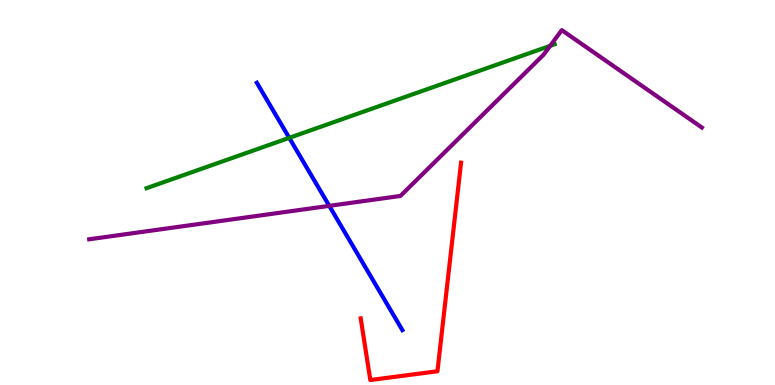[{'lines': ['blue', 'red'], 'intersections': []}, {'lines': ['green', 'red'], 'intersections': []}, {'lines': ['purple', 'red'], 'intersections': []}, {'lines': ['blue', 'green'], 'intersections': [{'x': 3.73, 'y': 6.42}]}, {'lines': ['blue', 'purple'], 'intersections': [{'x': 4.25, 'y': 4.65}]}, {'lines': ['green', 'purple'], 'intersections': [{'x': 7.1, 'y': 8.81}]}]